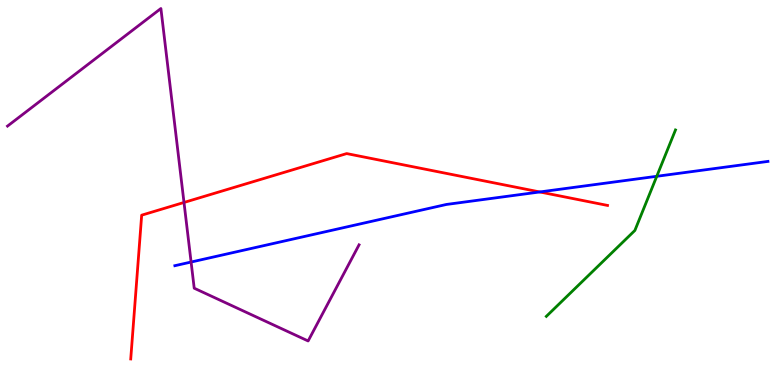[{'lines': ['blue', 'red'], 'intersections': [{'x': 6.96, 'y': 5.01}]}, {'lines': ['green', 'red'], 'intersections': []}, {'lines': ['purple', 'red'], 'intersections': [{'x': 2.37, 'y': 4.74}]}, {'lines': ['blue', 'green'], 'intersections': [{'x': 8.47, 'y': 5.42}]}, {'lines': ['blue', 'purple'], 'intersections': [{'x': 2.47, 'y': 3.19}]}, {'lines': ['green', 'purple'], 'intersections': []}]